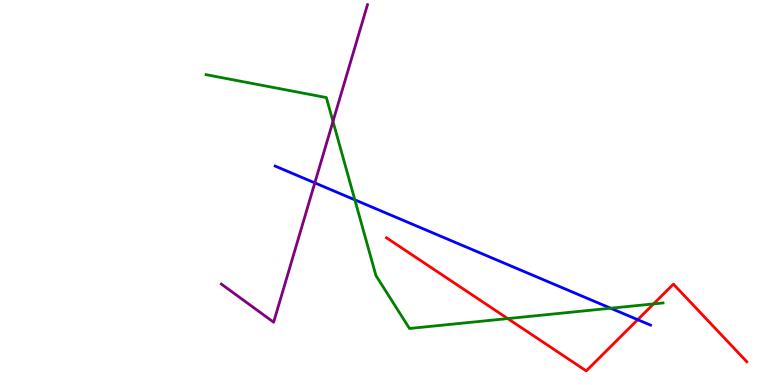[{'lines': ['blue', 'red'], 'intersections': [{'x': 8.23, 'y': 1.7}]}, {'lines': ['green', 'red'], 'intersections': [{'x': 6.55, 'y': 1.72}, {'x': 8.43, 'y': 2.11}]}, {'lines': ['purple', 'red'], 'intersections': []}, {'lines': ['blue', 'green'], 'intersections': [{'x': 4.58, 'y': 4.81}, {'x': 7.88, 'y': 1.99}]}, {'lines': ['blue', 'purple'], 'intersections': [{'x': 4.06, 'y': 5.25}]}, {'lines': ['green', 'purple'], 'intersections': [{'x': 4.3, 'y': 6.85}]}]